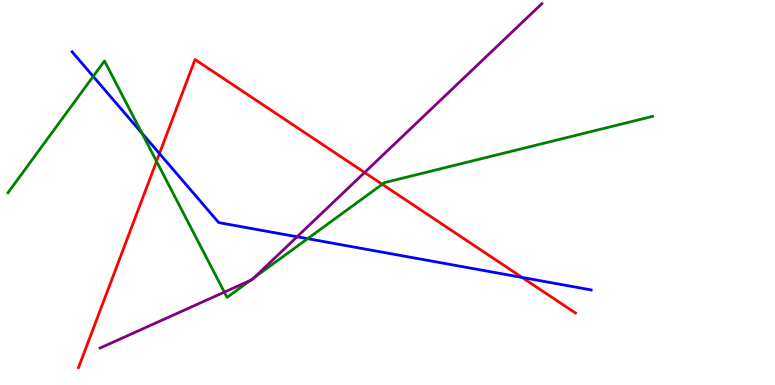[{'lines': ['blue', 'red'], 'intersections': [{'x': 2.06, 'y': 6.01}, {'x': 6.74, 'y': 2.79}]}, {'lines': ['green', 'red'], 'intersections': [{'x': 2.02, 'y': 5.81}, {'x': 4.93, 'y': 5.21}]}, {'lines': ['purple', 'red'], 'intersections': [{'x': 4.7, 'y': 5.52}]}, {'lines': ['blue', 'green'], 'intersections': [{'x': 1.2, 'y': 8.02}, {'x': 1.83, 'y': 6.54}, {'x': 3.97, 'y': 3.8}]}, {'lines': ['blue', 'purple'], 'intersections': [{'x': 3.83, 'y': 3.85}]}, {'lines': ['green', 'purple'], 'intersections': [{'x': 2.89, 'y': 2.41}, {'x': 3.23, 'y': 2.71}, {'x': 3.28, 'y': 2.79}]}]